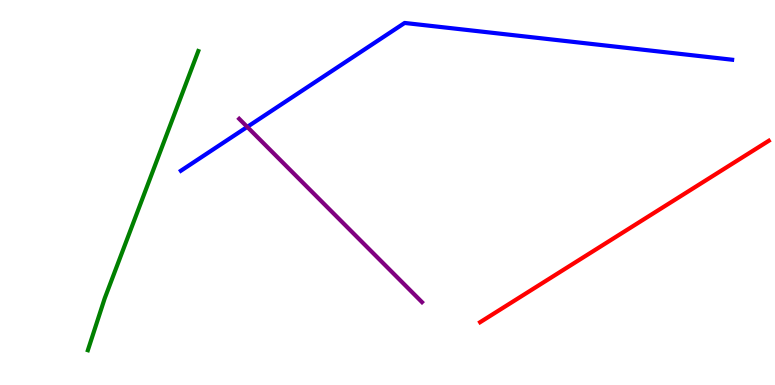[{'lines': ['blue', 'red'], 'intersections': []}, {'lines': ['green', 'red'], 'intersections': []}, {'lines': ['purple', 'red'], 'intersections': []}, {'lines': ['blue', 'green'], 'intersections': []}, {'lines': ['blue', 'purple'], 'intersections': [{'x': 3.19, 'y': 6.7}]}, {'lines': ['green', 'purple'], 'intersections': []}]